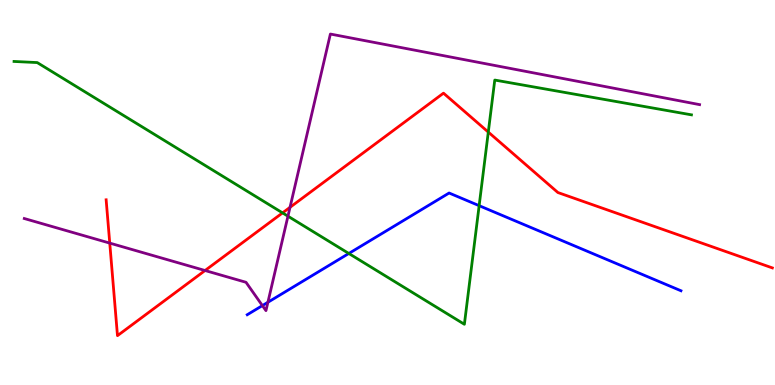[{'lines': ['blue', 'red'], 'intersections': []}, {'lines': ['green', 'red'], 'intersections': [{'x': 3.65, 'y': 4.47}, {'x': 6.3, 'y': 6.57}]}, {'lines': ['purple', 'red'], 'intersections': [{'x': 1.42, 'y': 3.69}, {'x': 2.65, 'y': 2.97}, {'x': 3.74, 'y': 4.62}]}, {'lines': ['blue', 'green'], 'intersections': [{'x': 4.5, 'y': 3.42}, {'x': 6.18, 'y': 4.66}]}, {'lines': ['blue', 'purple'], 'intersections': [{'x': 3.39, 'y': 2.06}, {'x': 3.46, 'y': 2.15}]}, {'lines': ['green', 'purple'], 'intersections': [{'x': 3.72, 'y': 4.38}]}]